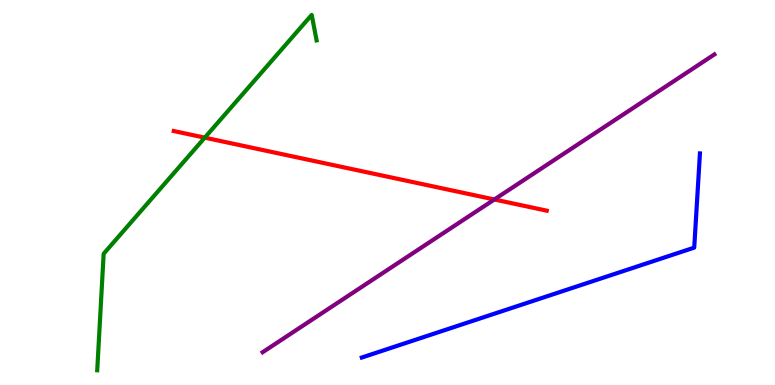[{'lines': ['blue', 'red'], 'intersections': []}, {'lines': ['green', 'red'], 'intersections': [{'x': 2.64, 'y': 6.42}]}, {'lines': ['purple', 'red'], 'intersections': [{'x': 6.38, 'y': 4.82}]}, {'lines': ['blue', 'green'], 'intersections': []}, {'lines': ['blue', 'purple'], 'intersections': []}, {'lines': ['green', 'purple'], 'intersections': []}]